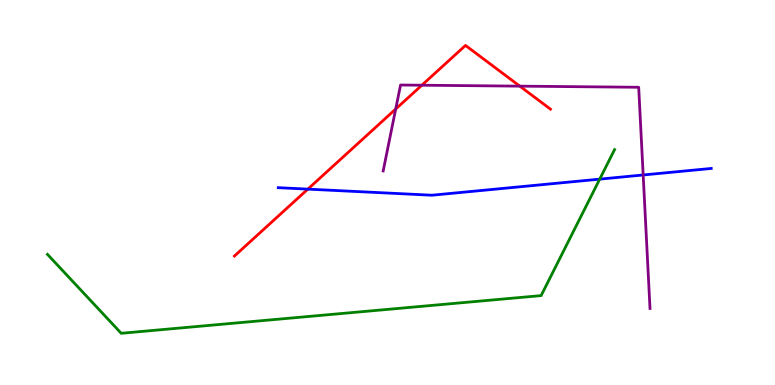[{'lines': ['blue', 'red'], 'intersections': [{'x': 3.97, 'y': 5.09}]}, {'lines': ['green', 'red'], 'intersections': []}, {'lines': ['purple', 'red'], 'intersections': [{'x': 5.11, 'y': 7.17}, {'x': 5.44, 'y': 7.79}, {'x': 6.71, 'y': 7.76}]}, {'lines': ['blue', 'green'], 'intersections': [{'x': 7.74, 'y': 5.35}]}, {'lines': ['blue', 'purple'], 'intersections': [{'x': 8.3, 'y': 5.46}]}, {'lines': ['green', 'purple'], 'intersections': []}]